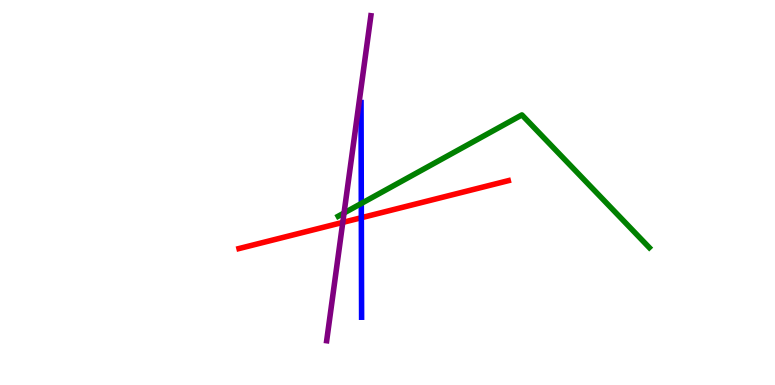[{'lines': ['blue', 'red'], 'intersections': [{'x': 4.66, 'y': 4.34}]}, {'lines': ['green', 'red'], 'intersections': []}, {'lines': ['purple', 'red'], 'intersections': [{'x': 4.42, 'y': 4.22}]}, {'lines': ['blue', 'green'], 'intersections': [{'x': 4.66, 'y': 4.71}]}, {'lines': ['blue', 'purple'], 'intersections': []}, {'lines': ['green', 'purple'], 'intersections': [{'x': 4.44, 'y': 4.47}]}]